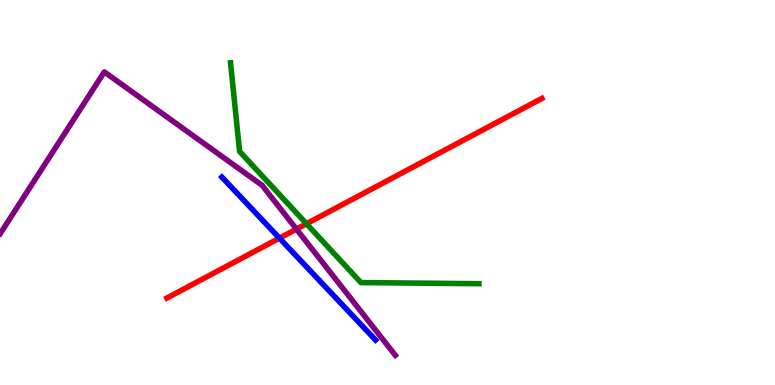[{'lines': ['blue', 'red'], 'intersections': [{'x': 3.61, 'y': 3.81}]}, {'lines': ['green', 'red'], 'intersections': [{'x': 3.95, 'y': 4.19}]}, {'lines': ['purple', 'red'], 'intersections': [{'x': 3.82, 'y': 4.05}]}, {'lines': ['blue', 'green'], 'intersections': []}, {'lines': ['blue', 'purple'], 'intersections': []}, {'lines': ['green', 'purple'], 'intersections': []}]